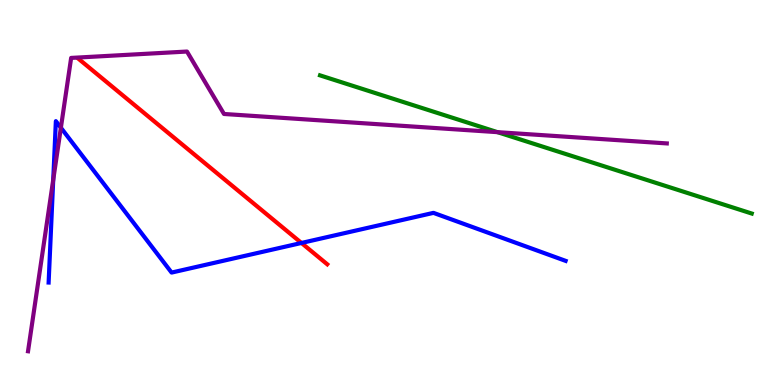[{'lines': ['blue', 'red'], 'intersections': [{'x': 3.89, 'y': 3.69}]}, {'lines': ['green', 'red'], 'intersections': []}, {'lines': ['purple', 'red'], 'intersections': []}, {'lines': ['blue', 'green'], 'intersections': []}, {'lines': ['blue', 'purple'], 'intersections': [{'x': 0.687, 'y': 5.33}, {'x': 0.786, 'y': 6.68}]}, {'lines': ['green', 'purple'], 'intersections': [{'x': 6.42, 'y': 6.57}]}]